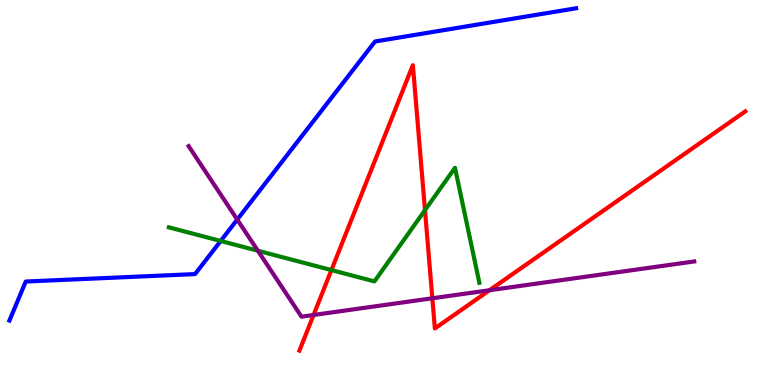[{'lines': ['blue', 'red'], 'intersections': []}, {'lines': ['green', 'red'], 'intersections': [{'x': 4.28, 'y': 2.98}, {'x': 5.48, 'y': 4.54}]}, {'lines': ['purple', 'red'], 'intersections': [{'x': 4.05, 'y': 1.82}, {'x': 5.58, 'y': 2.25}, {'x': 6.32, 'y': 2.46}]}, {'lines': ['blue', 'green'], 'intersections': [{'x': 2.85, 'y': 3.74}]}, {'lines': ['blue', 'purple'], 'intersections': [{'x': 3.06, 'y': 4.3}]}, {'lines': ['green', 'purple'], 'intersections': [{'x': 3.33, 'y': 3.49}]}]